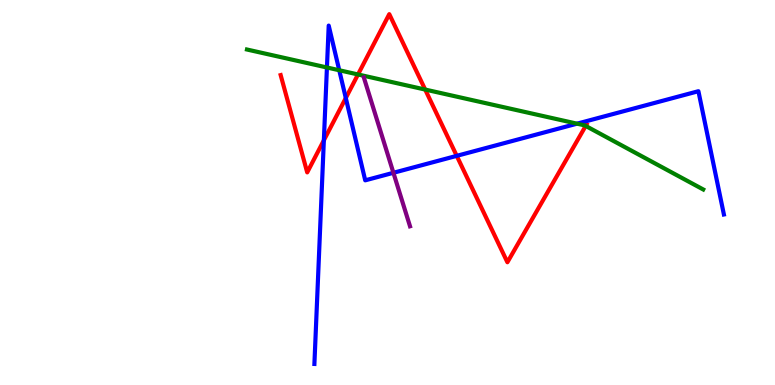[{'lines': ['blue', 'red'], 'intersections': [{'x': 4.18, 'y': 6.36}, {'x': 4.46, 'y': 7.45}, {'x': 5.89, 'y': 5.95}]}, {'lines': ['green', 'red'], 'intersections': [{'x': 4.62, 'y': 8.07}, {'x': 5.49, 'y': 7.67}, {'x': 7.56, 'y': 6.73}]}, {'lines': ['purple', 'red'], 'intersections': []}, {'lines': ['blue', 'green'], 'intersections': [{'x': 4.22, 'y': 8.25}, {'x': 4.38, 'y': 8.18}, {'x': 7.45, 'y': 6.79}]}, {'lines': ['blue', 'purple'], 'intersections': [{'x': 5.08, 'y': 5.51}]}, {'lines': ['green', 'purple'], 'intersections': []}]